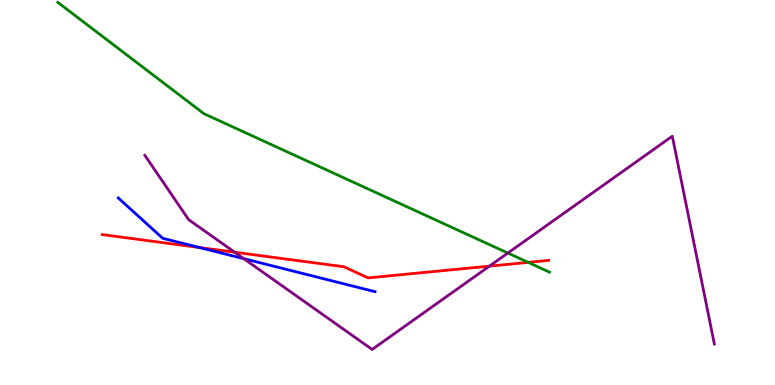[{'lines': ['blue', 'red'], 'intersections': [{'x': 2.57, 'y': 3.57}]}, {'lines': ['green', 'red'], 'intersections': [{'x': 6.82, 'y': 3.19}]}, {'lines': ['purple', 'red'], 'intersections': [{'x': 3.03, 'y': 3.45}, {'x': 6.32, 'y': 3.09}]}, {'lines': ['blue', 'green'], 'intersections': []}, {'lines': ['blue', 'purple'], 'intersections': [{'x': 3.15, 'y': 3.28}]}, {'lines': ['green', 'purple'], 'intersections': [{'x': 6.55, 'y': 3.43}]}]